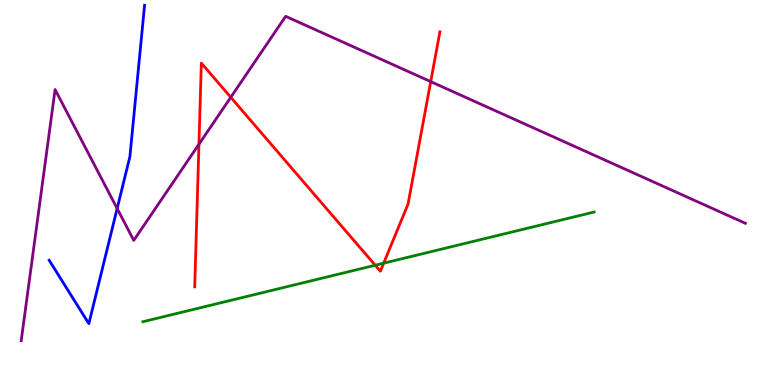[{'lines': ['blue', 'red'], 'intersections': []}, {'lines': ['green', 'red'], 'intersections': [{'x': 4.84, 'y': 3.11}, {'x': 4.95, 'y': 3.16}]}, {'lines': ['purple', 'red'], 'intersections': [{'x': 2.57, 'y': 6.25}, {'x': 2.98, 'y': 7.47}, {'x': 5.56, 'y': 7.88}]}, {'lines': ['blue', 'green'], 'intersections': []}, {'lines': ['blue', 'purple'], 'intersections': [{'x': 1.51, 'y': 4.58}]}, {'lines': ['green', 'purple'], 'intersections': []}]